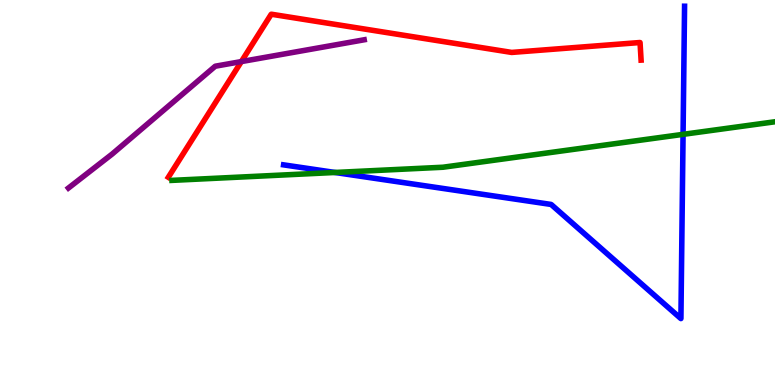[{'lines': ['blue', 'red'], 'intersections': []}, {'lines': ['green', 'red'], 'intersections': []}, {'lines': ['purple', 'red'], 'intersections': [{'x': 3.11, 'y': 8.4}]}, {'lines': ['blue', 'green'], 'intersections': [{'x': 4.32, 'y': 5.52}, {'x': 8.81, 'y': 6.51}]}, {'lines': ['blue', 'purple'], 'intersections': []}, {'lines': ['green', 'purple'], 'intersections': []}]